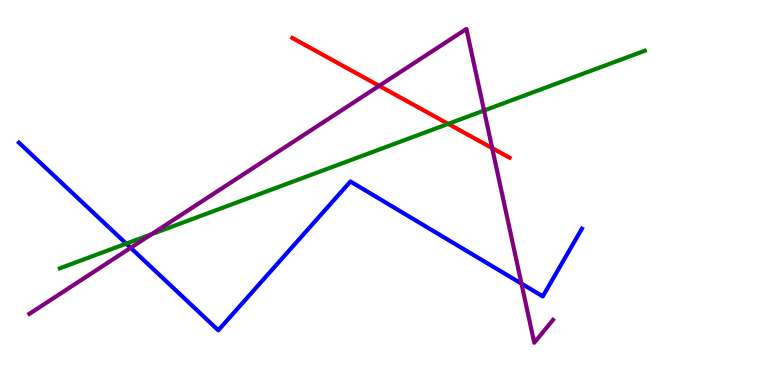[{'lines': ['blue', 'red'], 'intersections': []}, {'lines': ['green', 'red'], 'intersections': [{'x': 5.78, 'y': 6.78}]}, {'lines': ['purple', 'red'], 'intersections': [{'x': 4.89, 'y': 7.77}, {'x': 6.35, 'y': 6.15}]}, {'lines': ['blue', 'green'], 'intersections': [{'x': 1.63, 'y': 3.67}]}, {'lines': ['blue', 'purple'], 'intersections': [{'x': 1.69, 'y': 3.56}, {'x': 6.73, 'y': 2.63}]}, {'lines': ['green', 'purple'], 'intersections': [{'x': 1.96, 'y': 3.92}, {'x': 6.25, 'y': 7.13}]}]